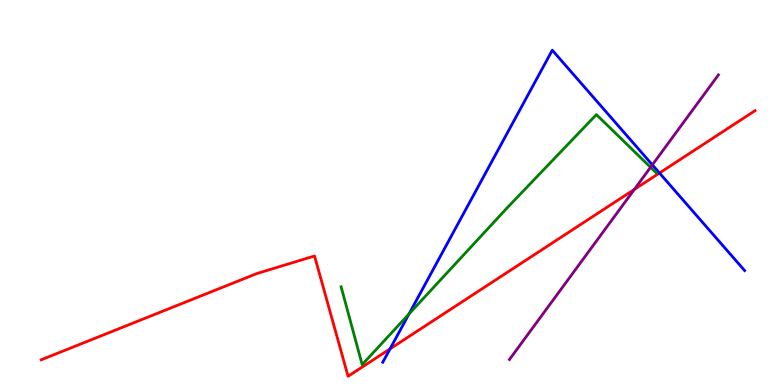[{'lines': ['blue', 'red'], 'intersections': [{'x': 5.03, 'y': 0.938}, {'x': 8.51, 'y': 5.51}]}, {'lines': ['green', 'red'], 'intersections': []}, {'lines': ['purple', 'red'], 'intersections': [{'x': 8.18, 'y': 5.08}]}, {'lines': ['blue', 'green'], 'intersections': [{'x': 5.28, 'y': 1.84}]}, {'lines': ['blue', 'purple'], 'intersections': [{'x': 8.42, 'y': 5.72}]}, {'lines': ['green', 'purple'], 'intersections': [{'x': 8.39, 'y': 5.65}]}]